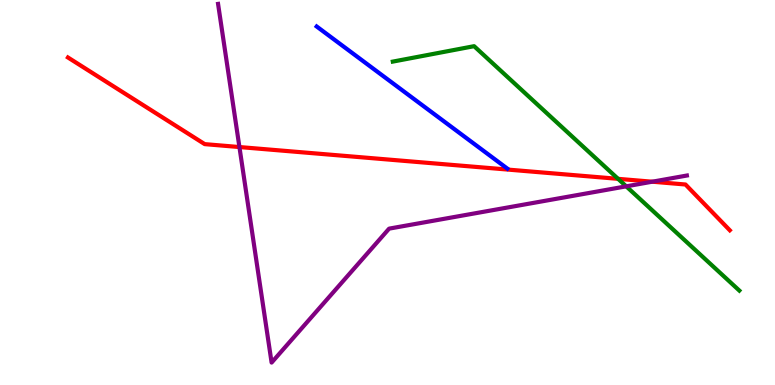[{'lines': ['blue', 'red'], 'intersections': []}, {'lines': ['green', 'red'], 'intersections': [{'x': 7.98, 'y': 5.35}]}, {'lines': ['purple', 'red'], 'intersections': [{'x': 3.09, 'y': 6.18}, {'x': 8.42, 'y': 5.28}]}, {'lines': ['blue', 'green'], 'intersections': []}, {'lines': ['blue', 'purple'], 'intersections': []}, {'lines': ['green', 'purple'], 'intersections': [{'x': 8.08, 'y': 5.16}]}]